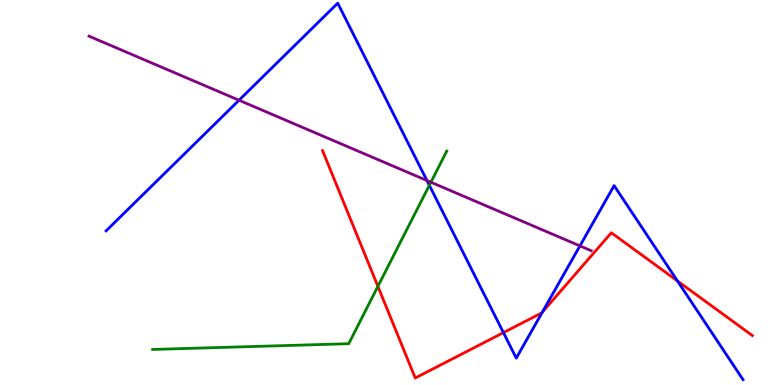[{'lines': ['blue', 'red'], 'intersections': [{'x': 6.5, 'y': 1.36}, {'x': 7.0, 'y': 1.89}, {'x': 8.74, 'y': 2.7}]}, {'lines': ['green', 'red'], 'intersections': [{'x': 4.88, 'y': 2.56}]}, {'lines': ['purple', 'red'], 'intersections': []}, {'lines': ['blue', 'green'], 'intersections': [{'x': 5.54, 'y': 5.19}]}, {'lines': ['blue', 'purple'], 'intersections': [{'x': 3.08, 'y': 7.4}, {'x': 5.51, 'y': 5.31}, {'x': 7.48, 'y': 3.61}]}, {'lines': ['green', 'purple'], 'intersections': [{'x': 5.56, 'y': 5.27}]}]